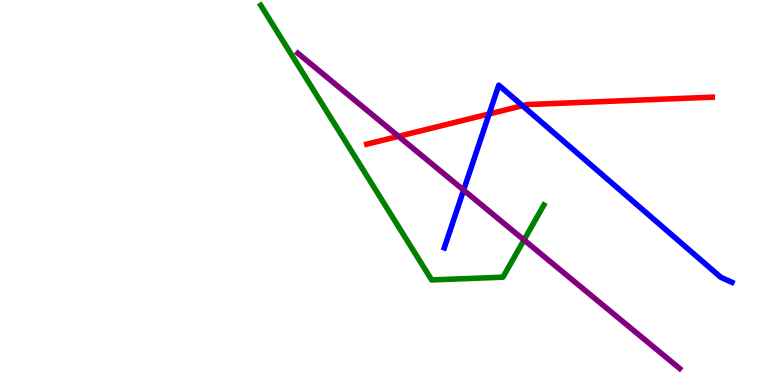[{'lines': ['blue', 'red'], 'intersections': [{'x': 6.31, 'y': 7.04}, {'x': 6.74, 'y': 7.25}]}, {'lines': ['green', 'red'], 'intersections': []}, {'lines': ['purple', 'red'], 'intersections': [{'x': 5.14, 'y': 6.46}]}, {'lines': ['blue', 'green'], 'intersections': []}, {'lines': ['blue', 'purple'], 'intersections': [{'x': 5.98, 'y': 5.06}]}, {'lines': ['green', 'purple'], 'intersections': [{'x': 6.76, 'y': 3.77}]}]